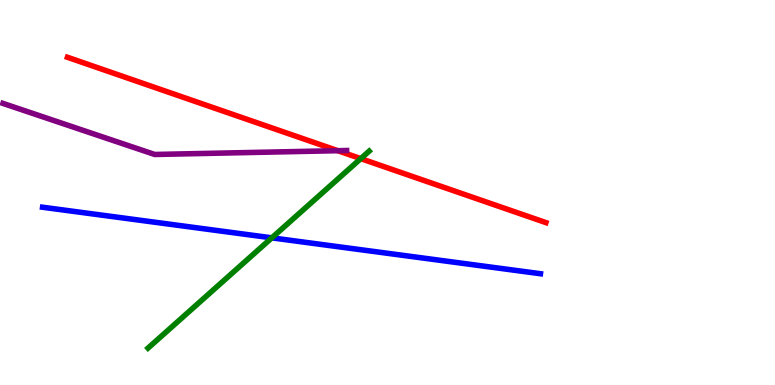[{'lines': ['blue', 'red'], 'intersections': []}, {'lines': ['green', 'red'], 'intersections': [{'x': 4.65, 'y': 5.88}]}, {'lines': ['purple', 'red'], 'intersections': [{'x': 4.36, 'y': 6.09}]}, {'lines': ['blue', 'green'], 'intersections': [{'x': 3.51, 'y': 3.82}]}, {'lines': ['blue', 'purple'], 'intersections': []}, {'lines': ['green', 'purple'], 'intersections': []}]